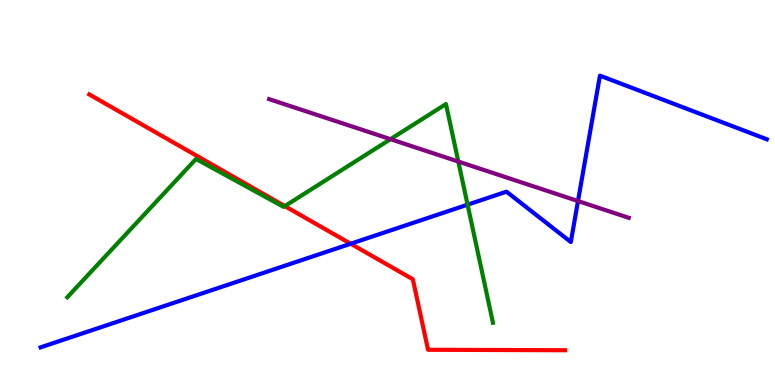[{'lines': ['blue', 'red'], 'intersections': [{'x': 4.53, 'y': 3.67}]}, {'lines': ['green', 'red'], 'intersections': [{'x': 3.68, 'y': 4.65}]}, {'lines': ['purple', 'red'], 'intersections': []}, {'lines': ['blue', 'green'], 'intersections': [{'x': 6.03, 'y': 4.68}]}, {'lines': ['blue', 'purple'], 'intersections': [{'x': 7.46, 'y': 4.78}]}, {'lines': ['green', 'purple'], 'intersections': [{'x': 5.04, 'y': 6.39}, {'x': 5.91, 'y': 5.8}]}]